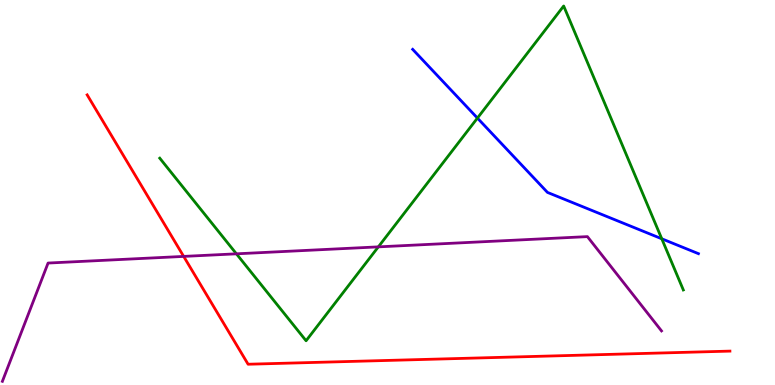[{'lines': ['blue', 'red'], 'intersections': []}, {'lines': ['green', 'red'], 'intersections': []}, {'lines': ['purple', 'red'], 'intersections': [{'x': 2.37, 'y': 3.34}]}, {'lines': ['blue', 'green'], 'intersections': [{'x': 6.16, 'y': 6.93}, {'x': 8.54, 'y': 3.8}]}, {'lines': ['blue', 'purple'], 'intersections': []}, {'lines': ['green', 'purple'], 'intersections': [{'x': 3.05, 'y': 3.41}, {'x': 4.88, 'y': 3.59}]}]